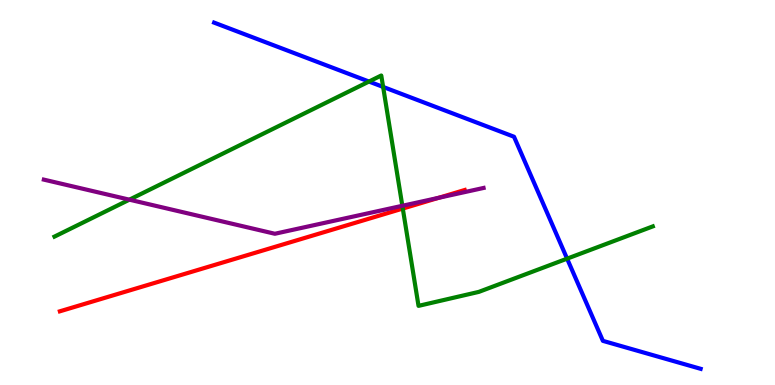[{'lines': ['blue', 'red'], 'intersections': []}, {'lines': ['green', 'red'], 'intersections': [{'x': 5.2, 'y': 4.58}]}, {'lines': ['purple', 'red'], 'intersections': [{'x': 5.66, 'y': 4.86}]}, {'lines': ['blue', 'green'], 'intersections': [{'x': 4.76, 'y': 7.88}, {'x': 4.94, 'y': 7.74}, {'x': 7.32, 'y': 3.28}]}, {'lines': ['blue', 'purple'], 'intersections': []}, {'lines': ['green', 'purple'], 'intersections': [{'x': 1.67, 'y': 4.81}, {'x': 5.19, 'y': 4.65}]}]